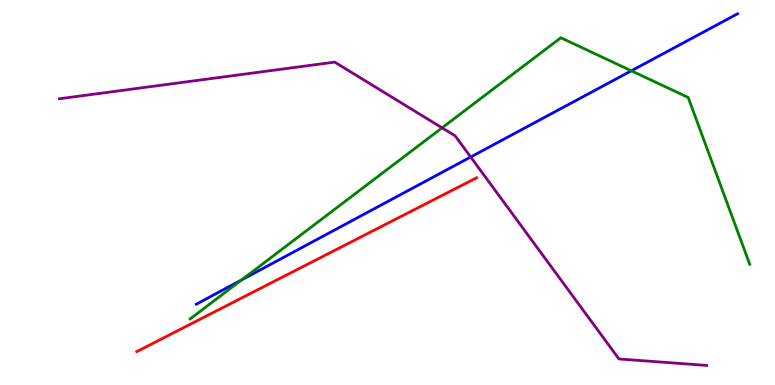[{'lines': ['blue', 'red'], 'intersections': []}, {'lines': ['green', 'red'], 'intersections': []}, {'lines': ['purple', 'red'], 'intersections': []}, {'lines': ['blue', 'green'], 'intersections': [{'x': 3.12, 'y': 2.73}, {'x': 8.15, 'y': 8.16}]}, {'lines': ['blue', 'purple'], 'intersections': [{'x': 6.07, 'y': 5.92}]}, {'lines': ['green', 'purple'], 'intersections': [{'x': 5.7, 'y': 6.68}]}]